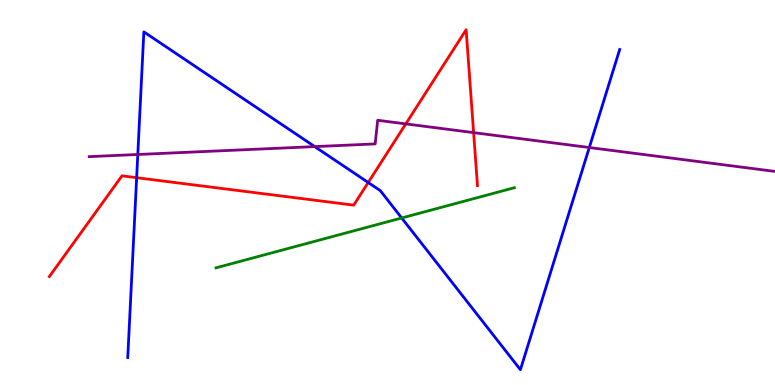[{'lines': ['blue', 'red'], 'intersections': [{'x': 1.76, 'y': 5.38}, {'x': 4.75, 'y': 5.26}]}, {'lines': ['green', 'red'], 'intersections': []}, {'lines': ['purple', 'red'], 'intersections': [{'x': 5.24, 'y': 6.78}, {'x': 6.11, 'y': 6.56}]}, {'lines': ['blue', 'green'], 'intersections': [{'x': 5.18, 'y': 4.34}]}, {'lines': ['blue', 'purple'], 'intersections': [{'x': 1.78, 'y': 5.99}, {'x': 4.06, 'y': 6.19}, {'x': 7.6, 'y': 6.17}]}, {'lines': ['green', 'purple'], 'intersections': []}]